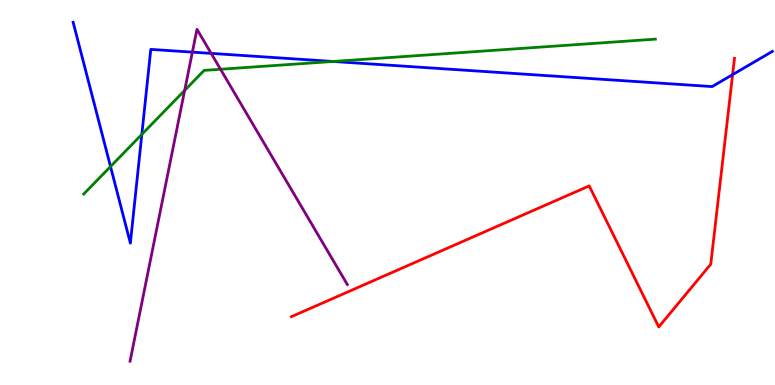[{'lines': ['blue', 'red'], 'intersections': [{'x': 9.45, 'y': 8.06}]}, {'lines': ['green', 'red'], 'intersections': []}, {'lines': ['purple', 'red'], 'intersections': []}, {'lines': ['blue', 'green'], 'intersections': [{'x': 1.43, 'y': 5.67}, {'x': 1.83, 'y': 6.51}, {'x': 4.3, 'y': 8.4}]}, {'lines': ['blue', 'purple'], 'intersections': [{'x': 2.48, 'y': 8.65}, {'x': 2.72, 'y': 8.61}]}, {'lines': ['green', 'purple'], 'intersections': [{'x': 2.38, 'y': 7.65}, {'x': 2.85, 'y': 8.2}]}]